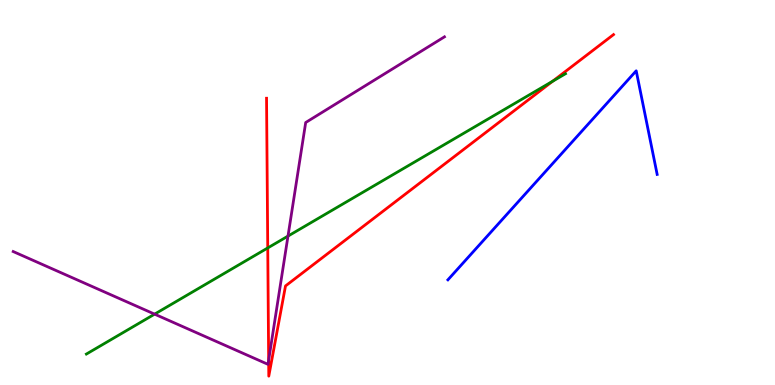[{'lines': ['blue', 'red'], 'intersections': []}, {'lines': ['green', 'red'], 'intersections': [{'x': 3.45, 'y': 3.56}, {'x': 7.13, 'y': 7.89}]}, {'lines': ['purple', 'red'], 'intersections': [{'x': 3.47, 'y': 0.645}]}, {'lines': ['blue', 'green'], 'intersections': []}, {'lines': ['blue', 'purple'], 'intersections': []}, {'lines': ['green', 'purple'], 'intersections': [{'x': 1.99, 'y': 1.84}, {'x': 3.72, 'y': 3.87}]}]